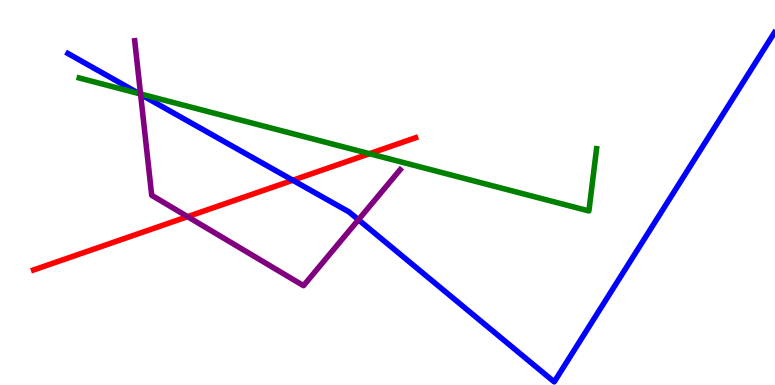[{'lines': ['blue', 'red'], 'intersections': [{'x': 3.78, 'y': 5.32}]}, {'lines': ['green', 'red'], 'intersections': [{'x': 4.77, 'y': 6.01}]}, {'lines': ['purple', 'red'], 'intersections': [{'x': 2.42, 'y': 4.37}]}, {'lines': ['blue', 'green'], 'intersections': [{'x': 1.79, 'y': 7.57}]}, {'lines': ['blue', 'purple'], 'intersections': [{'x': 1.81, 'y': 7.55}, {'x': 4.63, 'y': 4.29}]}, {'lines': ['green', 'purple'], 'intersections': [{'x': 1.81, 'y': 7.56}]}]